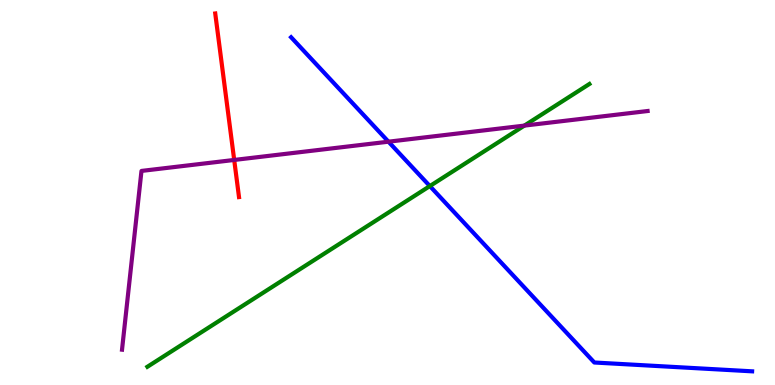[{'lines': ['blue', 'red'], 'intersections': []}, {'lines': ['green', 'red'], 'intersections': []}, {'lines': ['purple', 'red'], 'intersections': [{'x': 3.02, 'y': 5.85}]}, {'lines': ['blue', 'green'], 'intersections': [{'x': 5.55, 'y': 5.17}]}, {'lines': ['blue', 'purple'], 'intersections': [{'x': 5.01, 'y': 6.32}]}, {'lines': ['green', 'purple'], 'intersections': [{'x': 6.77, 'y': 6.74}]}]